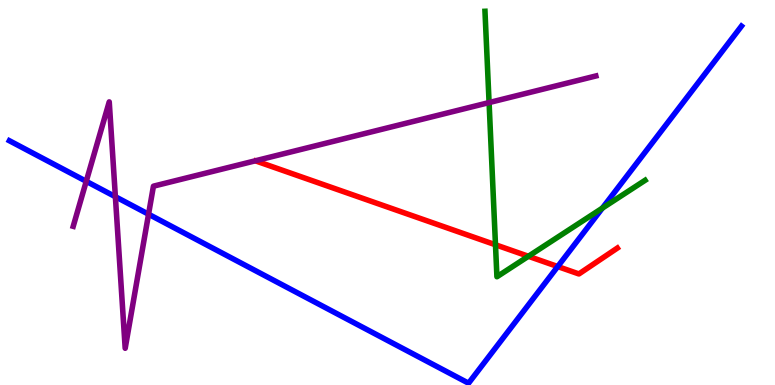[{'lines': ['blue', 'red'], 'intersections': [{'x': 7.2, 'y': 3.08}]}, {'lines': ['green', 'red'], 'intersections': [{'x': 6.39, 'y': 3.64}, {'x': 6.82, 'y': 3.34}]}, {'lines': ['purple', 'red'], 'intersections': []}, {'lines': ['blue', 'green'], 'intersections': [{'x': 7.77, 'y': 4.59}]}, {'lines': ['blue', 'purple'], 'intersections': [{'x': 1.11, 'y': 5.29}, {'x': 1.49, 'y': 4.89}, {'x': 1.92, 'y': 4.44}]}, {'lines': ['green', 'purple'], 'intersections': [{'x': 6.31, 'y': 7.34}]}]